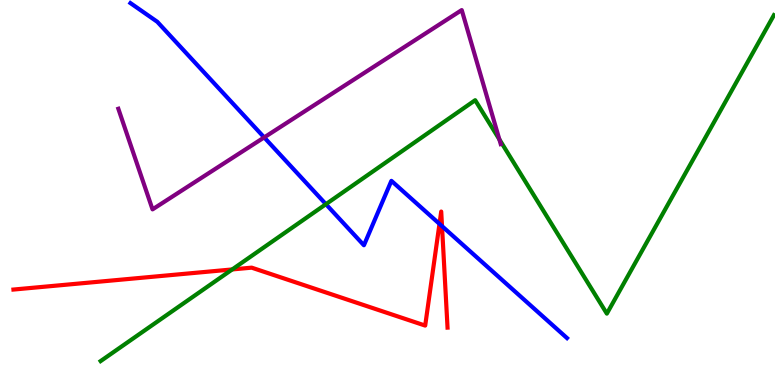[{'lines': ['blue', 'red'], 'intersections': [{'x': 5.67, 'y': 4.18}, {'x': 5.7, 'y': 4.13}]}, {'lines': ['green', 'red'], 'intersections': [{'x': 3.0, 'y': 3.0}]}, {'lines': ['purple', 'red'], 'intersections': []}, {'lines': ['blue', 'green'], 'intersections': [{'x': 4.21, 'y': 4.7}]}, {'lines': ['blue', 'purple'], 'intersections': [{'x': 3.41, 'y': 6.43}]}, {'lines': ['green', 'purple'], 'intersections': [{'x': 6.44, 'y': 6.38}]}]